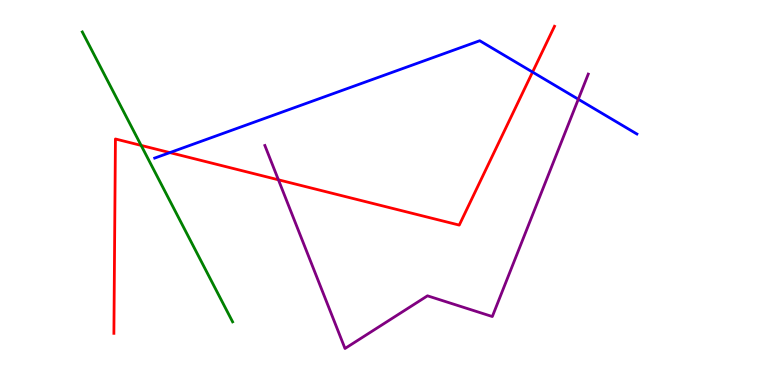[{'lines': ['blue', 'red'], 'intersections': [{'x': 2.19, 'y': 6.04}, {'x': 6.87, 'y': 8.13}]}, {'lines': ['green', 'red'], 'intersections': [{'x': 1.82, 'y': 6.22}]}, {'lines': ['purple', 'red'], 'intersections': [{'x': 3.59, 'y': 5.33}]}, {'lines': ['blue', 'green'], 'intersections': []}, {'lines': ['blue', 'purple'], 'intersections': [{'x': 7.46, 'y': 7.42}]}, {'lines': ['green', 'purple'], 'intersections': []}]